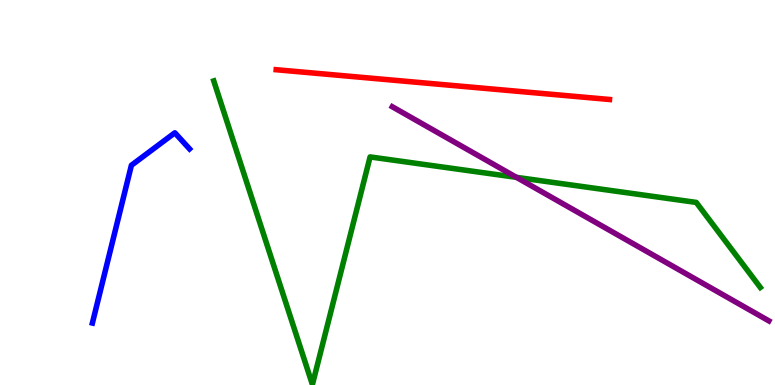[{'lines': ['blue', 'red'], 'intersections': []}, {'lines': ['green', 'red'], 'intersections': []}, {'lines': ['purple', 'red'], 'intersections': []}, {'lines': ['blue', 'green'], 'intersections': []}, {'lines': ['blue', 'purple'], 'intersections': []}, {'lines': ['green', 'purple'], 'intersections': [{'x': 6.66, 'y': 5.39}]}]